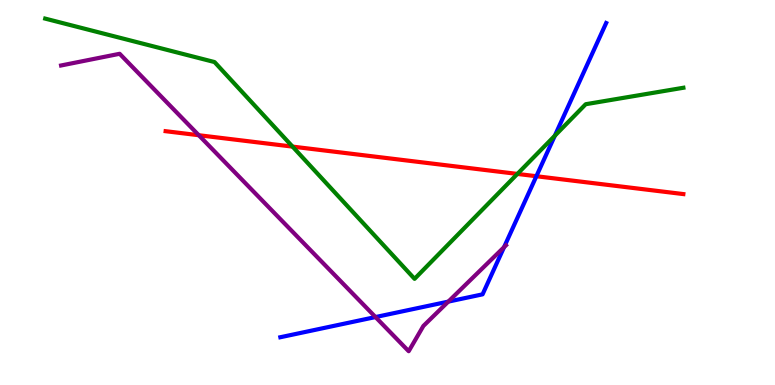[{'lines': ['blue', 'red'], 'intersections': [{'x': 6.92, 'y': 5.42}]}, {'lines': ['green', 'red'], 'intersections': [{'x': 3.77, 'y': 6.19}, {'x': 6.68, 'y': 5.48}]}, {'lines': ['purple', 'red'], 'intersections': [{'x': 2.56, 'y': 6.49}]}, {'lines': ['blue', 'green'], 'intersections': [{'x': 7.16, 'y': 6.47}]}, {'lines': ['blue', 'purple'], 'intersections': [{'x': 4.85, 'y': 1.76}, {'x': 5.78, 'y': 2.17}, {'x': 6.5, 'y': 3.58}]}, {'lines': ['green', 'purple'], 'intersections': []}]